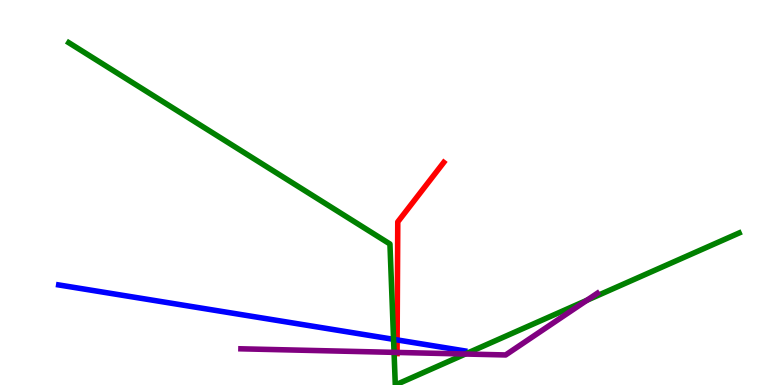[{'lines': ['blue', 'red'], 'intersections': [{'x': 5.12, 'y': 1.17}]}, {'lines': ['green', 'red'], 'intersections': []}, {'lines': ['purple', 'red'], 'intersections': [{'x': 5.12, 'y': 0.846}]}, {'lines': ['blue', 'green'], 'intersections': [{'x': 5.08, 'y': 1.19}]}, {'lines': ['blue', 'purple'], 'intersections': []}, {'lines': ['green', 'purple'], 'intersections': [{'x': 5.08, 'y': 0.848}, {'x': 6.0, 'y': 0.805}, {'x': 7.57, 'y': 2.2}]}]